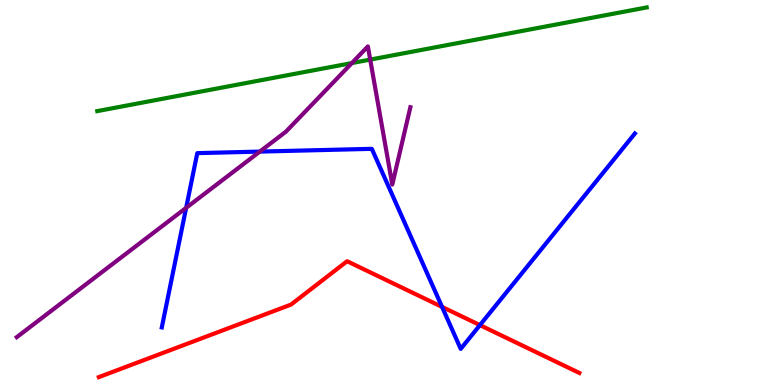[{'lines': ['blue', 'red'], 'intersections': [{'x': 5.7, 'y': 2.03}, {'x': 6.19, 'y': 1.56}]}, {'lines': ['green', 'red'], 'intersections': []}, {'lines': ['purple', 'red'], 'intersections': []}, {'lines': ['blue', 'green'], 'intersections': []}, {'lines': ['blue', 'purple'], 'intersections': [{'x': 2.4, 'y': 4.6}, {'x': 3.35, 'y': 6.06}]}, {'lines': ['green', 'purple'], 'intersections': [{'x': 4.54, 'y': 8.36}, {'x': 4.78, 'y': 8.45}]}]